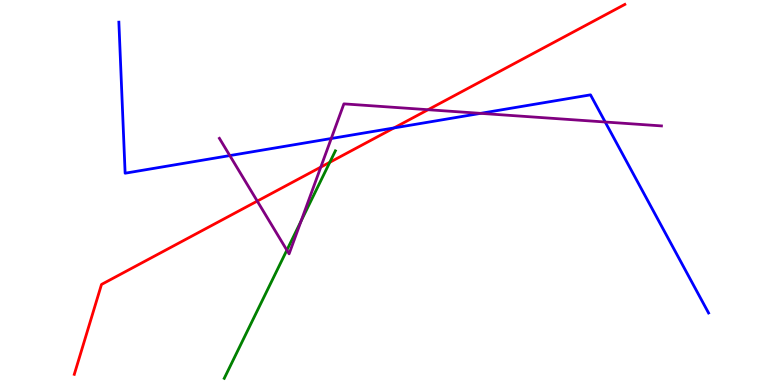[{'lines': ['blue', 'red'], 'intersections': [{'x': 5.08, 'y': 6.68}]}, {'lines': ['green', 'red'], 'intersections': [{'x': 4.26, 'y': 5.78}]}, {'lines': ['purple', 'red'], 'intersections': [{'x': 3.32, 'y': 4.78}, {'x': 4.14, 'y': 5.66}, {'x': 5.52, 'y': 7.15}]}, {'lines': ['blue', 'green'], 'intersections': []}, {'lines': ['blue', 'purple'], 'intersections': [{'x': 2.97, 'y': 5.96}, {'x': 4.27, 'y': 6.4}, {'x': 6.2, 'y': 7.06}, {'x': 7.81, 'y': 6.83}]}, {'lines': ['green', 'purple'], 'intersections': [{'x': 3.7, 'y': 3.5}, {'x': 3.88, 'y': 4.26}]}]